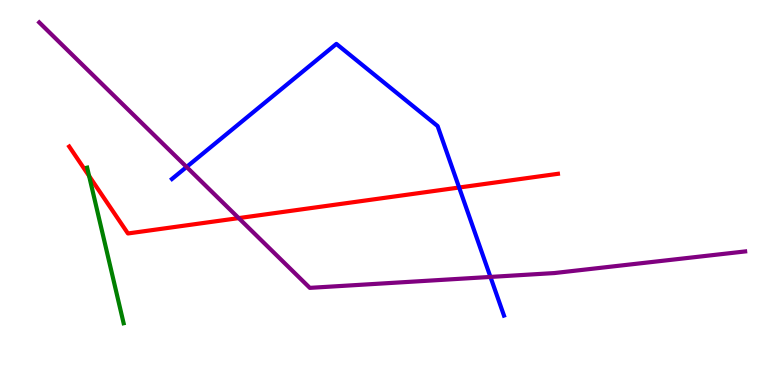[{'lines': ['blue', 'red'], 'intersections': [{'x': 5.92, 'y': 5.13}]}, {'lines': ['green', 'red'], 'intersections': [{'x': 1.15, 'y': 5.43}]}, {'lines': ['purple', 'red'], 'intersections': [{'x': 3.08, 'y': 4.34}]}, {'lines': ['blue', 'green'], 'intersections': []}, {'lines': ['blue', 'purple'], 'intersections': [{'x': 2.41, 'y': 5.66}, {'x': 6.33, 'y': 2.81}]}, {'lines': ['green', 'purple'], 'intersections': []}]